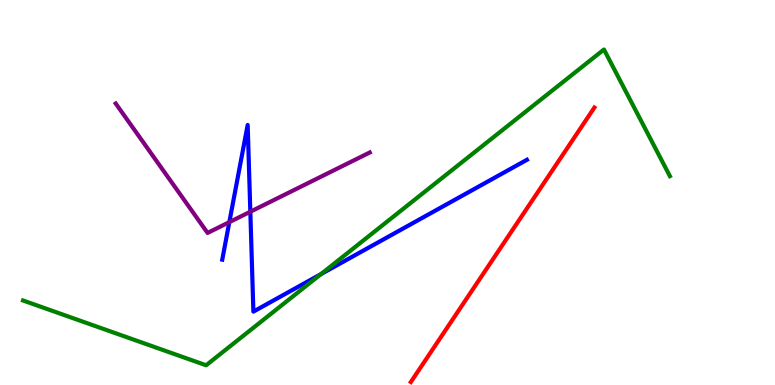[{'lines': ['blue', 'red'], 'intersections': []}, {'lines': ['green', 'red'], 'intersections': []}, {'lines': ['purple', 'red'], 'intersections': []}, {'lines': ['blue', 'green'], 'intersections': [{'x': 4.14, 'y': 2.88}]}, {'lines': ['blue', 'purple'], 'intersections': [{'x': 2.96, 'y': 4.23}, {'x': 3.23, 'y': 4.5}]}, {'lines': ['green', 'purple'], 'intersections': []}]